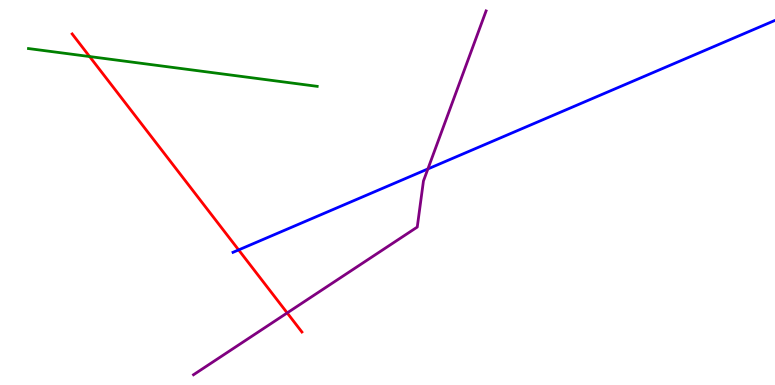[{'lines': ['blue', 'red'], 'intersections': [{'x': 3.08, 'y': 3.51}]}, {'lines': ['green', 'red'], 'intersections': [{'x': 1.16, 'y': 8.53}]}, {'lines': ['purple', 'red'], 'intersections': [{'x': 3.71, 'y': 1.87}]}, {'lines': ['blue', 'green'], 'intersections': []}, {'lines': ['blue', 'purple'], 'intersections': [{'x': 5.52, 'y': 5.61}]}, {'lines': ['green', 'purple'], 'intersections': []}]